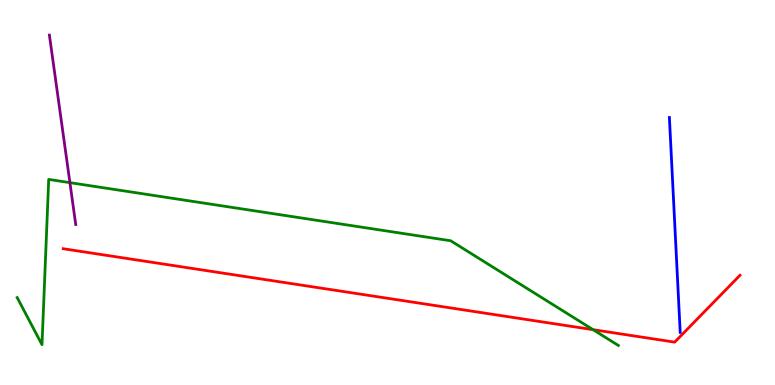[{'lines': ['blue', 'red'], 'intersections': []}, {'lines': ['green', 'red'], 'intersections': [{'x': 7.65, 'y': 1.44}]}, {'lines': ['purple', 'red'], 'intersections': []}, {'lines': ['blue', 'green'], 'intersections': []}, {'lines': ['blue', 'purple'], 'intersections': []}, {'lines': ['green', 'purple'], 'intersections': [{'x': 0.902, 'y': 5.26}]}]